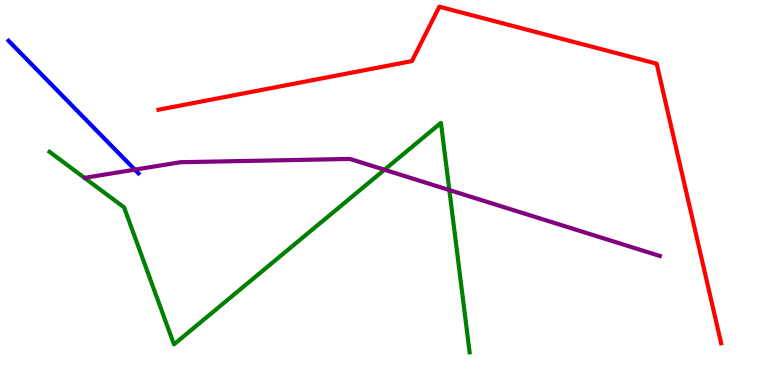[{'lines': ['blue', 'red'], 'intersections': []}, {'lines': ['green', 'red'], 'intersections': []}, {'lines': ['purple', 'red'], 'intersections': []}, {'lines': ['blue', 'green'], 'intersections': []}, {'lines': ['blue', 'purple'], 'intersections': [{'x': 1.74, 'y': 5.59}]}, {'lines': ['green', 'purple'], 'intersections': [{'x': 4.96, 'y': 5.59}, {'x': 5.8, 'y': 5.06}]}]